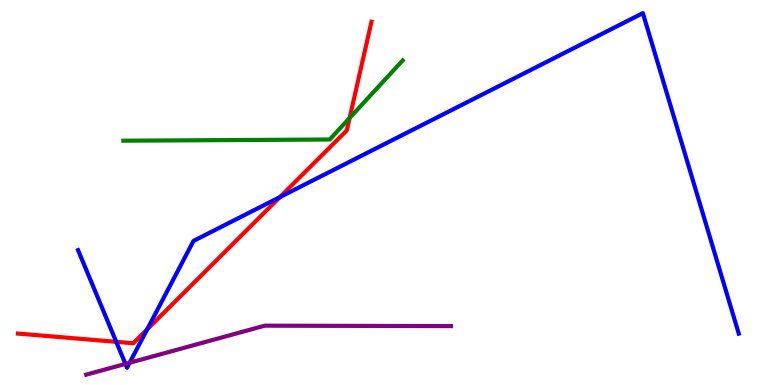[{'lines': ['blue', 'red'], 'intersections': [{'x': 1.5, 'y': 1.12}, {'x': 1.9, 'y': 1.44}, {'x': 3.61, 'y': 4.88}]}, {'lines': ['green', 'red'], 'intersections': [{'x': 4.51, 'y': 6.94}]}, {'lines': ['purple', 'red'], 'intersections': []}, {'lines': ['blue', 'green'], 'intersections': []}, {'lines': ['blue', 'purple'], 'intersections': [{'x': 1.62, 'y': 0.548}, {'x': 1.67, 'y': 0.578}]}, {'lines': ['green', 'purple'], 'intersections': []}]